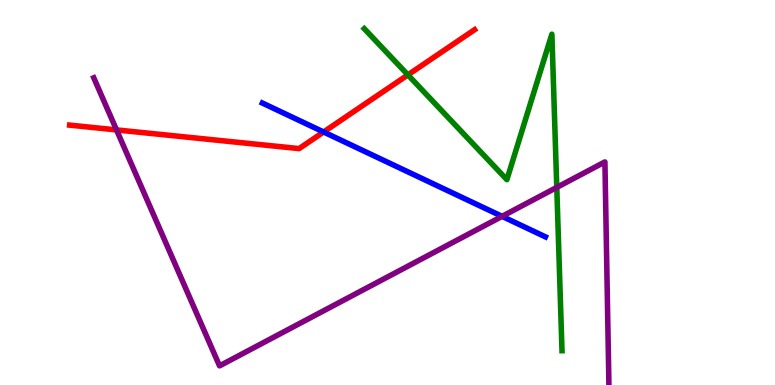[{'lines': ['blue', 'red'], 'intersections': [{'x': 4.18, 'y': 6.57}]}, {'lines': ['green', 'red'], 'intersections': [{'x': 5.26, 'y': 8.05}]}, {'lines': ['purple', 'red'], 'intersections': [{'x': 1.5, 'y': 6.63}]}, {'lines': ['blue', 'green'], 'intersections': []}, {'lines': ['blue', 'purple'], 'intersections': [{'x': 6.48, 'y': 4.38}]}, {'lines': ['green', 'purple'], 'intersections': [{'x': 7.18, 'y': 5.13}]}]